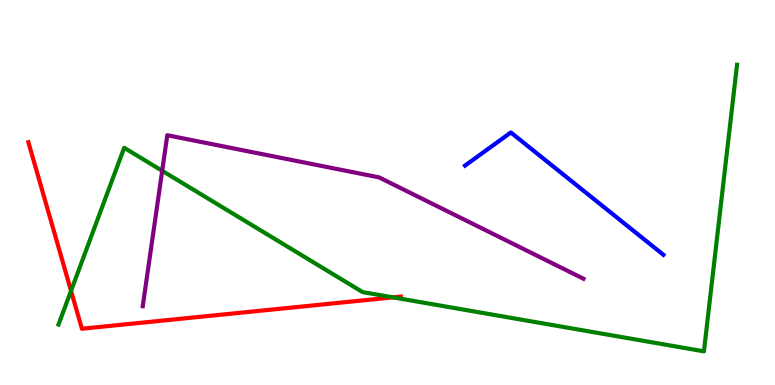[{'lines': ['blue', 'red'], 'intersections': []}, {'lines': ['green', 'red'], 'intersections': [{'x': 0.917, 'y': 2.45}, {'x': 5.07, 'y': 2.28}]}, {'lines': ['purple', 'red'], 'intersections': []}, {'lines': ['blue', 'green'], 'intersections': []}, {'lines': ['blue', 'purple'], 'intersections': []}, {'lines': ['green', 'purple'], 'intersections': [{'x': 2.09, 'y': 5.56}]}]